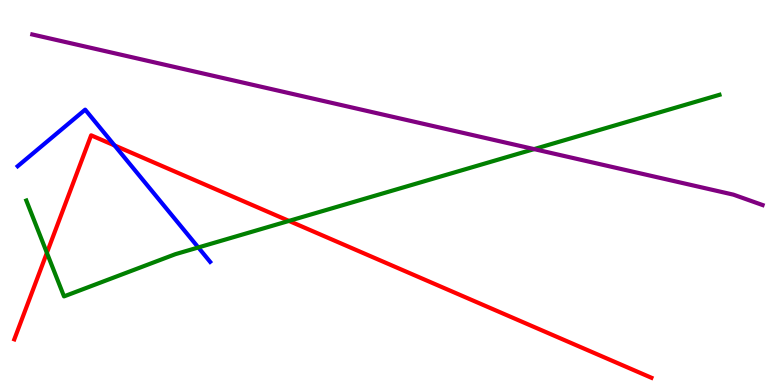[{'lines': ['blue', 'red'], 'intersections': [{'x': 1.48, 'y': 6.22}]}, {'lines': ['green', 'red'], 'intersections': [{'x': 0.605, 'y': 3.43}, {'x': 3.73, 'y': 4.26}]}, {'lines': ['purple', 'red'], 'intersections': []}, {'lines': ['blue', 'green'], 'intersections': [{'x': 2.56, 'y': 3.57}]}, {'lines': ['blue', 'purple'], 'intersections': []}, {'lines': ['green', 'purple'], 'intersections': [{'x': 6.89, 'y': 6.13}]}]